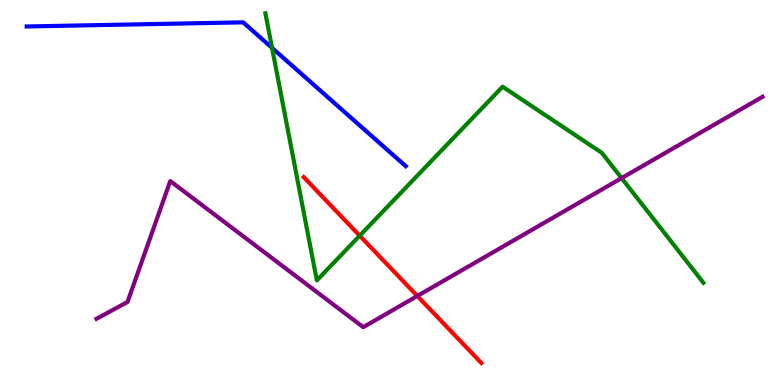[{'lines': ['blue', 'red'], 'intersections': []}, {'lines': ['green', 'red'], 'intersections': [{'x': 4.64, 'y': 3.88}]}, {'lines': ['purple', 'red'], 'intersections': [{'x': 5.38, 'y': 2.31}]}, {'lines': ['blue', 'green'], 'intersections': [{'x': 3.51, 'y': 8.76}]}, {'lines': ['blue', 'purple'], 'intersections': []}, {'lines': ['green', 'purple'], 'intersections': [{'x': 8.02, 'y': 5.37}]}]